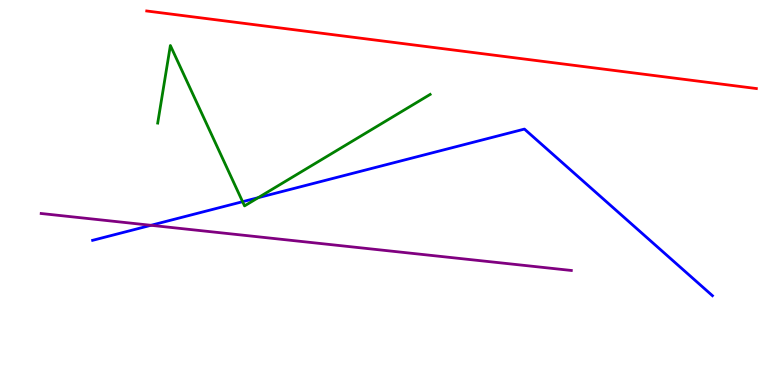[{'lines': ['blue', 'red'], 'intersections': []}, {'lines': ['green', 'red'], 'intersections': []}, {'lines': ['purple', 'red'], 'intersections': []}, {'lines': ['blue', 'green'], 'intersections': [{'x': 3.13, 'y': 4.76}, {'x': 3.33, 'y': 4.87}]}, {'lines': ['blue', 'purple'], 'intersections': [{'x': 1.95, 'y': 4.15}]}, {'lines': ['green', 'purple'], 'intersections': []}]